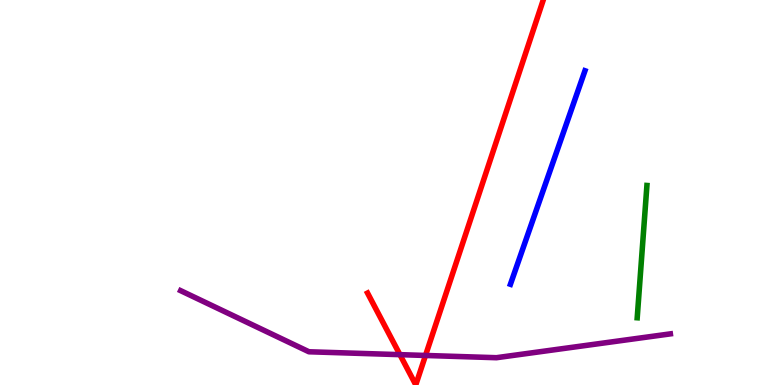[{'lines': ['blue', 'red'], 'intersections': []}, {'lines': ['green', 'red'], 'intersections': []}, {'lines': ['purple', 'red'], 'intersections': [{'x': 5.16, 'y': 0.788}, {'x': 5.49, 'y': 0.767}]}, {'lines': ['blue', 'green'], 'intersections': []}, {'lines': ['blue', 'purple'], 'intersections': []}, {'lines': ['green', 'purple'], 'intersections': []}]